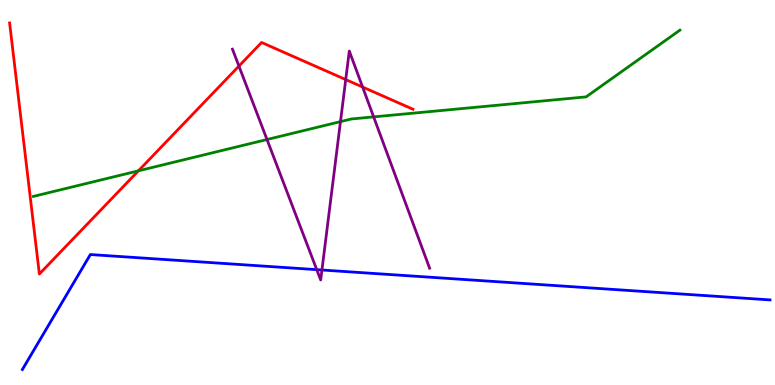[{'lines': ['blue', 'red'], 'intersections': []}, {'lines': ['green', 'red'], 'intersections': [{'x': 1.79, 'y': 5.56}]}, {'lines': ['purple', 'red'], 'intersections': [{'x': 3.08, 'y': 8.28}, {'x': 4.46, 'y': 7.93}, {'x': 4.68, 'y': 7.74}]}, {'lines': ['blue', 'green'], 'intersections': []}, {'lines': ['blue', 'purple'], 'intersections': [{'x': 4.09, 'y': 3.0}, {'x': 4.15, 'y': 2.99}]}, {'lines': ['green', 'purple'], 'intersections': [{'x': 3.45, 'y': 6.38}, {'x': 4.39, 'y': 6.84}, {'x': 4.82, 'y': 6.96}]}]